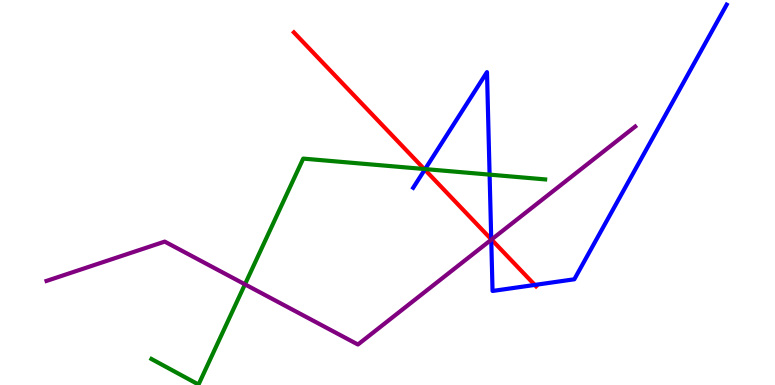[{'lines': ['blue', 'red'], 'intersections': [{'x': 5.48, 'y': 5.59}, {'x': 6.34, 'y': 3.78}, {'x': 6.9, 'y': 2.6}]}, {'lines': ['green', 'red'], 'intersections': [{'x': 5.47, 'y': 5.61}]}, {'lines': ['purple', 'red'], 'intersections': [{'x': 6.34, 'y': 3.78}]}, {'lines': ['blue', 'green'], 'intersections': [{'x': 5.49, 'y': 5.61}, {'x': 6.32, 'y': 5.46}]}, {'lines': ['blue', 'purple'], 'intersections': [{'x': 6.34, 'y': 3.77}]}, {'lines': ['green', 'purple'], 'intersections': [{'x': 3.16, 'y': 2.61}]}]